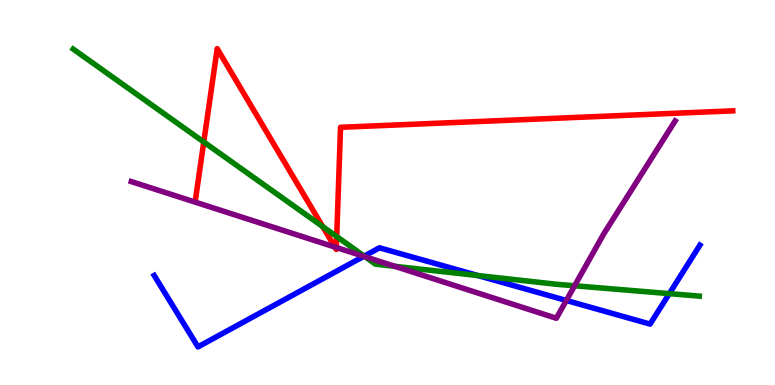[{'lines': ['blue', 'red'], 'intersections': []}, {'lines': ['green', 'red'], 'intersections': [{'x': 2.63, 'y': 6.31}, {'x': 4.16, 'y': 4.11}, {'x': 4.34, 'y': 3.86}]}, {'lines': ['purple', 'red'], 'intersections': [{'x': 4.32, 'y': 3.58}, {'x': 4.34, 'y': 3.57}]}, {'lines': ['blue', 'green'], 'intersections': [{'x': 4.7, 'y': 3.35}, {'x': 6.17, 'y': 2.84}, {'x': 8.64, 'y': 2.37}]}, {'lines': ['blue', 'purple'], 'intersections': [{'x': 4.69, 'y': 3.34}, {'x': 7.31, 'y': 2.2}]}, {'lines': ['green', 'purple'], 'intersections': [{'x': 4.71, 'y': 3.33}, {'x': 5.09, 'y': 3.08}, {'x': 7.41, 'y': 2.58}]}]